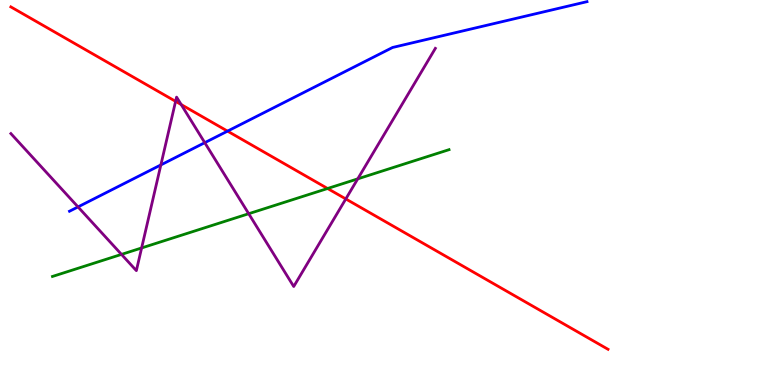[{'lines': ['blue', 'red'], 'intersections': [{'x': 2.94, 'y': 6.59}]}, {'lines': ['green', 'red'], 'intersections': [{'x': 4.23, 'y': 5.1}]}, {'lines': ['purple', 'red'], 'intersections': [{'x': 2.27, 'y': 7.37}, {'x': 2.34, 'y': 7.28}, {'x': 4.46, 'y': 4.83}]}, {'lines': ['blue', 'green'], 'intersections': []}, {'lines': ['blue', 'purple'], 'intersections': [{'x': 1.01, 'y': 4.63}, {'x': 2.08, 'y': 5.72}, {'x': 2.64, 'y': 6.29}]}, {'lines': ['green', 'purple'], 'intersections': [{'x': 1.57, 'y': 3.39}, {'x': 1.83, 'y': 3.56}, {'x': 3.21, 'y': 4.45}, {'x': 4.62, 'y': 5.35}]}]